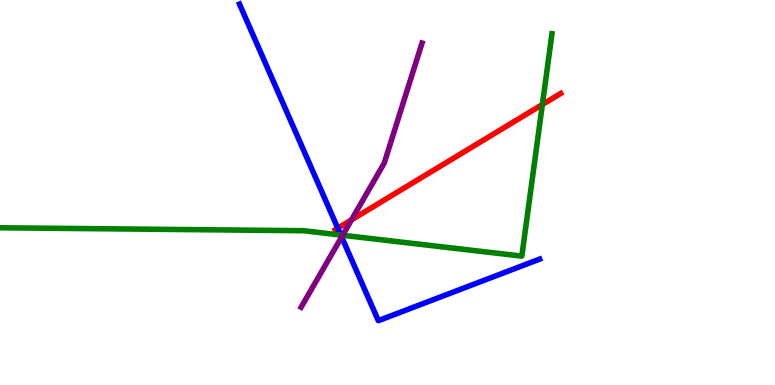[{'lines': ['blue', 'red'], 'intersections': [{'x': 4.36, 'y': 4.07}]}, {'lines': ['green', 'red'], 'intersections': [{'x': 7.0, 'y': 7.28}]}, {'lines': ['purple', 'red'], 'intersections': [{'x': 4.54, 'y': 4.29}]}, {'lines': ['blue', 'green'], 'intersections': [{'x': 4.4, 'y': 3.89}]}, {'lines': ['blue', 'purple'], 'intersections': [{'x': 4.41, 'y': 3.85}]}, {'lines': ['green', 'purple'], 'intersections': [{'x': 4.42, 'y': 3.89}]}]